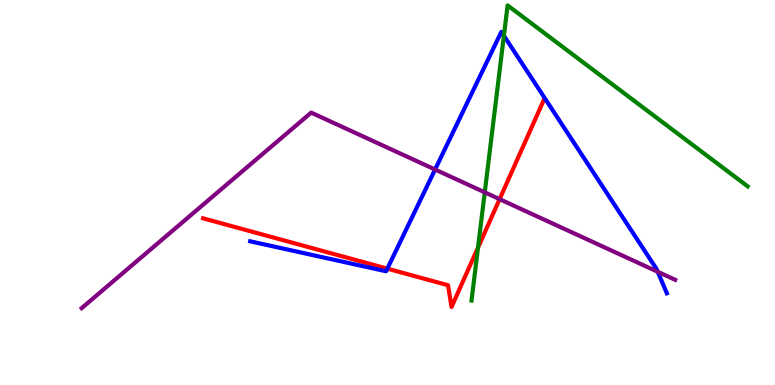[{'lines': ['blue', 'red'], 'intersections': [{'x': 5.0, 'y': 3.02}]}, {'lines': ['green', 'red'], 'intersections': [{'x': 6.17, 'y': 3.57}]}, {'lines': ['purple', 'red'], 'intersections': [{'x': 6.45, 'y': 4.83}]}, {'lines': ['blue', 'green'], 'intersections': [{'x': 6.5, 'y': 9.07}]}, {'lines': ['blue', 'purple'], 'intersections': [{'x': 5.61, 'y': 5.6}, {'x': 8.49, 'y': 2.94}]}, {'lines': ['green', 'purple'], 'intersections': [{'x': 6.25, 'y': 5.0}]}]